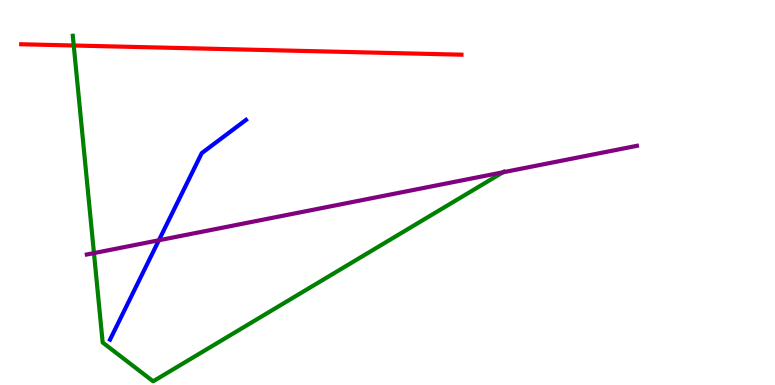[{'lines': ['blue', 'red'], 'intersections': []}, {'lines': ['green', 'red'], 'intersections': [{'x': 0.952, 'y': 8.82}]}, {'lines': ['purple', 'red'], 'intersections': []}, {'lines': ['blue', 'green'], 'intersections': []}, {'lines': ['blue', 'purple'], 'intersections': [{'x': 2.05, 'y': 3.76}]}, {'lines': ['green', 'purple'], 'intersections': [{'x': 1.21, 'y': 3.43}, {'x': 6.49, 'y': 5.53}]}]